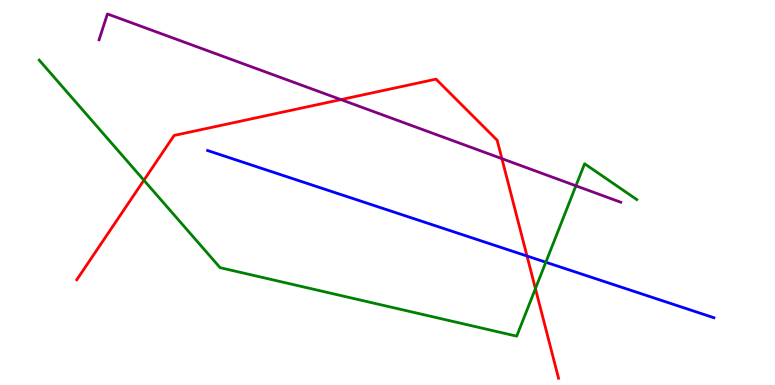[{'lines': ['blue', 'red'], 'intersections': [{'x': 6.8, 'y': 3.35}]}, {'lines': ['green', 'red'], 'intersections': [{'x': 1.86, 'y': 5.32}, {'x': 6.91, 'y': 2.5}]}, {'lines': ['purple', 'red'], 'intersections': [{'x': 4.4, 'y': 7.41}, {'x': 6.48, 'y': 5.88}]}, {'lines': ['blue', 'green'], 'intersections': [{'x': 7.04, 'y': 3.19}]}, {'lines': ['blue', 'purple'], 'intersections': []}, {'lines': ['green', 'purple'], 'intersections': [{'x': 7.43, 'y': 5.17}]}]